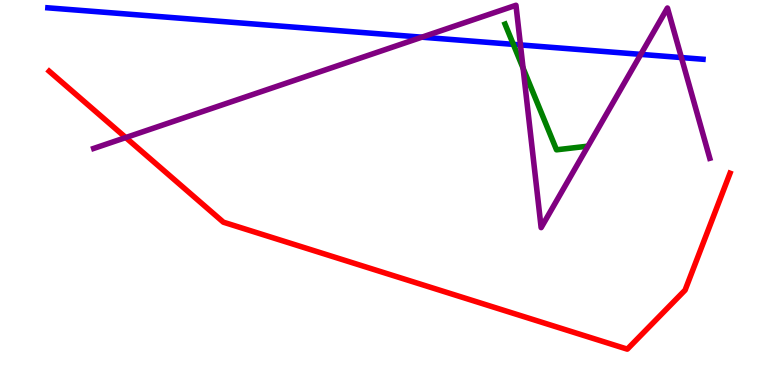[{'lines': ['blue', 'red'], 'intersections': []}, {'lines': ['green', 'red'], 'intersections': []}, {'lines': ['purple', 'red'], 'intersections': [{'x': 1.62, 'y': 6.43}]}, {'lines': ['blue', 'green'], 'intersections': [{'x': 6.62, 'y': 8.85}]}, {'lines': ['blue', 'purple'], 'intersections': [{'x': 5.44, 'y': 9.03}, {'x': 6.72, 'y': 8.83}, {'x': 8.27, 'y': 8.59}, {'x': 8.79, 'y': 8.5}]}, {'lines': ['green', 'purple'], 'intersections': [{'x': 6.75, 'y': 8.23}]}]